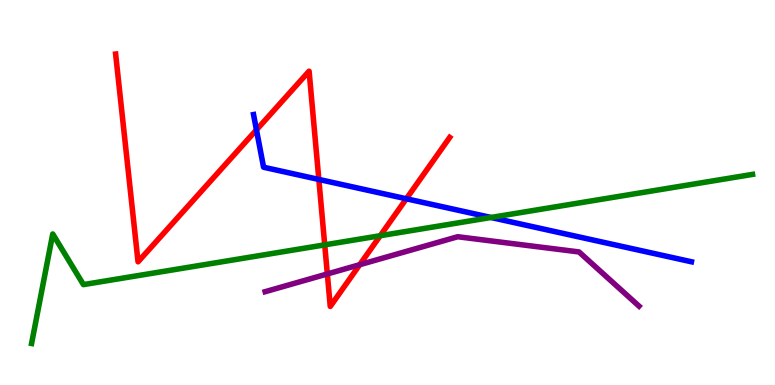[{'lines': ['blue', 'red'], 'intersections': [{'x': 3.31, 'y': 6.63}, {'x': 4.11, 'y': 5.34}, {'x': 5.24, 'y': 4.84}]}, {'lines': ['green', 'red'], 'intersections': [{'x': 4.19, 'y': 3.64}, {'x': 4.91, 'y': 3.88}]}, {'lines': ['purple', 'red'], 'intersections': [{'x': 4.22, 'y': 2.88}, {'x': 4.64, 'y': 3.12}]}, {'lines': ['blue', 'green'], 'intersections': [{'x': 6.34, 'y': 4.35}]}, {'lines': ['blue', 'purple'], 'intersections': []}, {'lines': ['green', 'purple'], 'intersections': []}]